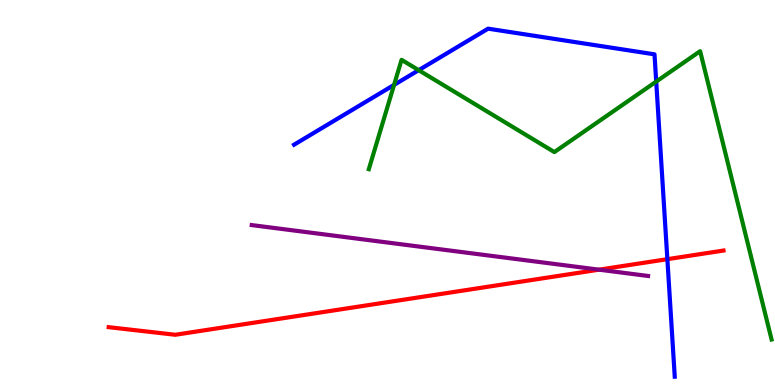[{'lines': ['blue', 'red'], 'intersections': [{'x': 8.61, 'y': 3.27}]}, {'lines': ['green', 'red'], 'intersections': []}, {'lines': ['purple', 'red'], 'intersections': [{'x': 7.73, 'y': 3.0}]}, {'lines': ['blue', 'green'], 'intersections': [{'x': 5.08, 'y': 7.79}, {'x': 5.4, 'y': 8.18}, {'x': 8.47, 'y': 7.88}]}, {'lines': ['blue', 'purple'], 'intersections': []}, {'lines': ['green', 'purple'], 'intersections': []}]